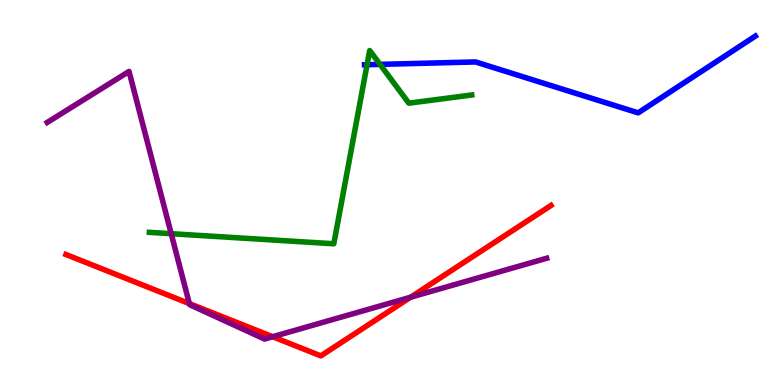[{'lines': ['blue', 'red'], 'intersections': []}, {'lines': ['green', 'red'], 'intersections': []}, {'lines': ['purple', 'red'], 'intersections': [{'x': 2.44, 'y': 2.11}, {'x': 3.52, 'y': 1.25}, {'x': 5.3, 'y': 2.28}]}, {'lines': ['blue', 'green'], 'intersections': [{'x': 4.74, 'y': 8.32}, {'x': 4.9, 'y': 8.33}]}, {'lines': ['blue', 'purple'], 'intersections': []}, {'lines': ['green', 'purple'], 'intersections': [{'x': 2.21, 'y': 3.93}]}]